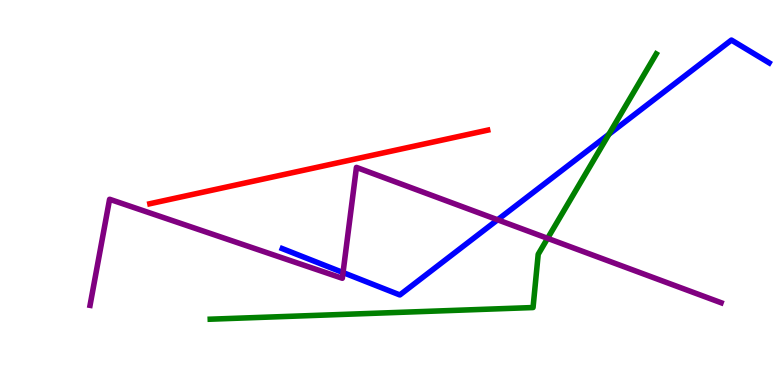[{'lines': ['blue', 'red'], 'intersections': []}, {'lines': ['green', 'red'], 'intersections': []}, {'lines': ['purple', 'red'], 'intersections': []}, {'lines': ['blue', 'green'], 'intersections': [{'x': 7.86, 'y': 6.51}]}, {'lines': ['blue', 'purple'], 'intersections': [{'x': 4.43, 'y': 2.92}, {'x': 6.42, 'y': 4.29}]}, {'lines': ['green', 'purple'], 'intersections': [{'x': 7.07, 'y': 3.81}]}]